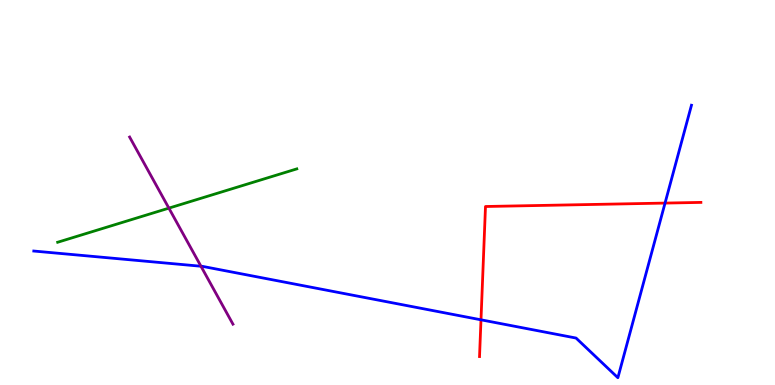[{'lines': ['blue', 'red'], 'intersections': [{'x': 6.21, 'y': 1.69}, {'x': 8.58, 'y': 4.73}]}, {'lines': ['green', 'red'], 'intersections': []}, {'lines': ['purple', 'red'], 'intersections': []}, {'lines': ['blue', 'green'], 'intersections': []}, {'lines': ['blue', 'purple'], 'intersections': [{'x': 2.59, 'y': 3.08}]}, {'lines': ['green', 'purple'], 'intersections': [{'x': 2.18, 'y': 4.59}]}]